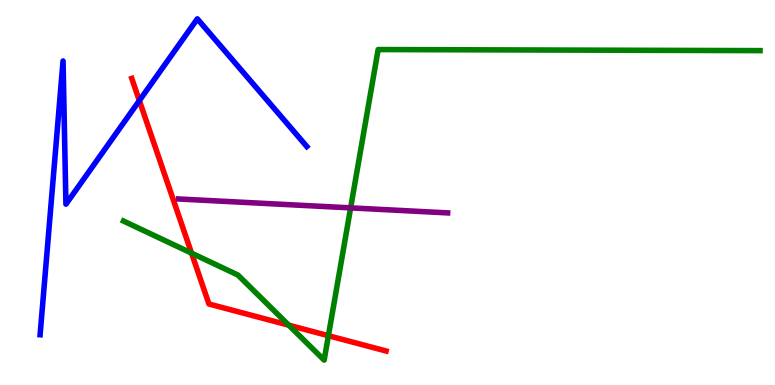[{'lines': ['blue', 'red'], 'intersections': [{'x': 1.8, 'y': 7.39}]}, {'lines': ['green', 'red'], 'intersections': [{'x': 2.47, 'y': 3.42}, {'x': 3.73, 'y': 1.55}, {'x': 4.24, 'y': 1.28}]}, {'lines': ['purple', 'red'], 'intersections': []}, {'lines': ['blue', 'green'], 'intersections': []}, {'lines': ['blue', 'purple'], 'intersections': []}, {'lines': ['green', 'purple'], 'intersections': [{'x': 4.52, 'y': 4.6}]}]